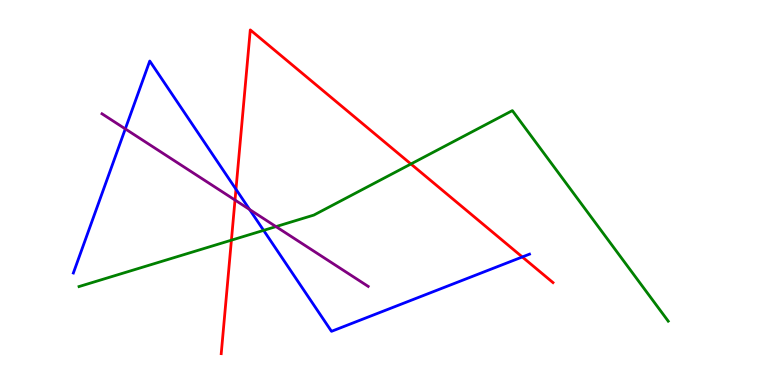[{'lines': ['blue', 'red'], 'intersections': [{'x': 3.04, 'y': 5.08}, {'x': 6.74, 'y': 3.33}]}, {'lines': ['green', 'red'], 'intersections': [{'x': 2.99, 'y': 3.76}, {'x': 5.3, 'y': 5.74}]}, {'lines': ['purple', 'red'], 'intersections': [{'x': 3.03, 'y': 4.8}]}, {'lines': ['blue', 'green'], 'intersections': [{'x': 3.4, 'y': 4.02}]}, {'lines': ['blue', 'purple'], 'intersections': [{'x': 1.62, 'y': 6.65}, {'x': 3.22, 'y': 4.56}]}, {'lines': ['green', 'purple'], 'intersections': [{'x': 3.56, 'y': 4.11}]}]